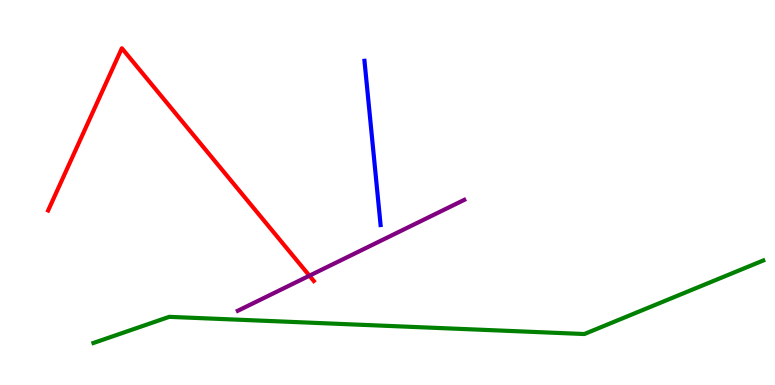[{'lines': ['blue', 'red'], 'intersections': []}, {'lines': ['green', 'red'], 'intersections': []}, {'lines': ['purple', 'red'], 'intersections': [{'x': 3.99, 'y': 2.84}]}, {'lines': ['blue', 'green'], 'intersections': []}, {'lines': ['blue', 'purple'], 'intersections': []}, {'lines': ['green', 'purple'], 'intersections': []}]